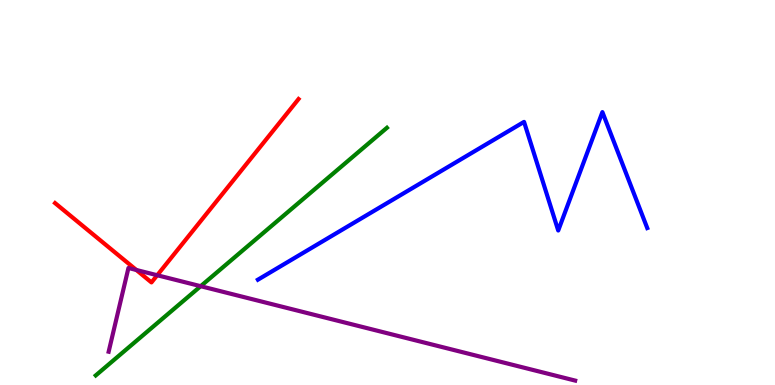[{'lines': ['blue', 'red'], 'intersections': []}, {'lines': ['green', 'red'], 'intersections': []}, {'lines': ['purple', 'red'], 'intersections': [{'x': 1.76, 'y': 2.99}, {'x': 2.03, 'y': 2.85}]}, {'lines': ['blue', 'green'], 'intersections': []}, {'lines': ['blue', 'purple'], 'intersections': []}, {'lines': ['green', 'purple'], 'intersections': [{'x': 2.59, 'y': 2.57}]}]